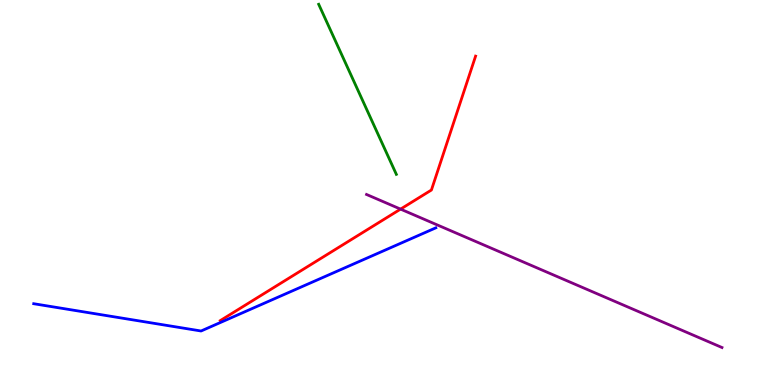[{'lines': ['blue', 'red'], 'intersections': []}, {'lines': ['green', 'red'], 'intersections': []}, {'lines': ['purple', 'red'], 'intersections': [{'x': 5.17, 'y': 4.57}]}, {'lines': ['blue', 'green'], 'intersections': []}, {'lines': ['blue', 'purple'], 'intersections': []}, {'lines': ['green', 'purple'], 'intersections': []}]